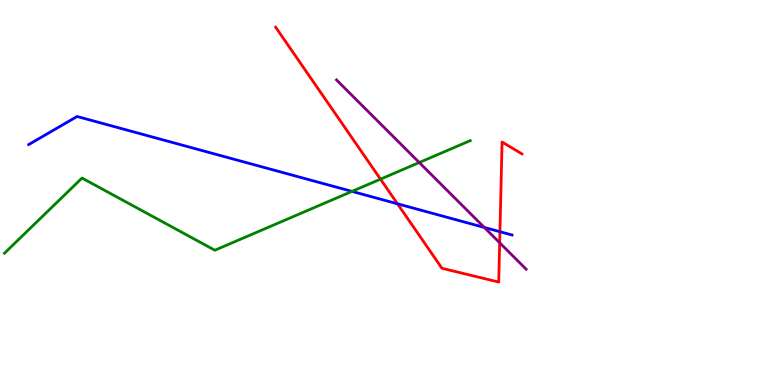[{'lines': ['blue', 'red'], 'intersections': [{'x': 5.13, 'y': 4.71}, {'x': 6.45, 'y': 3.98}]}, {'lines': ['green', 'red'], 'intersections': [{'x': 4.91, 'y': 5.35}]}, {'lines': ['purple', 'red'], 'intersections': [{'x': 6.45, 'y': 3.69}]}, {'lines': ['blue', 'green'], 'intersections': [{'x': 4.54, 'y': 5.03}]}, {'lines': ['blue', 'purple'], 'intersections': [{'x': 6.25, 'y': 4.09}]}, {'lines': ['green', 'purple'], 'intersections': [{'x': 5.41, 'y': 5.78}]}]